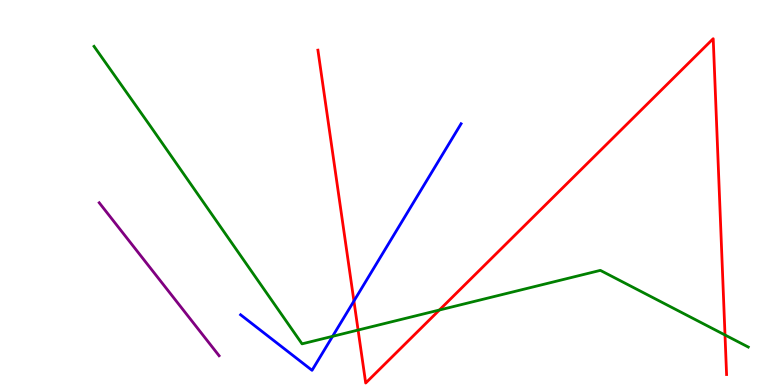[{'lines': ['blue', 'red'], 'intersections': [{'x': 4.57, 'y': 2.18}]}, {'lines': ['green', 'red'], 'intersections': [{'x': 4.62, 'y': 1.43}, {'x': 5.67, 'y': 1.95}, {'x': 9.35, 'y': 1.3}]}, {'lines': ['purple', 'red'], 'intersections': []}, {'lines': ['blue', 'green'], 'intersections': [{'x': 4.29, 'y': 1.26}]}, {'lines': ['blue', 'purple'], 'intersections': []}, {'lines': ['green', 'purple'], 'intersections': []}]